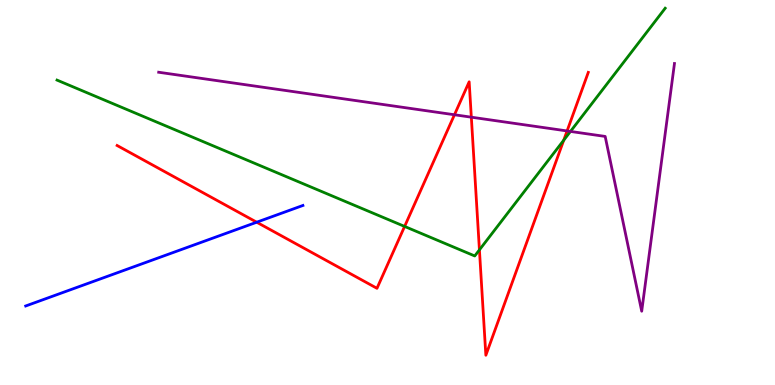[{'lines': ['blue', 'red'], 'intersections': [{'x': 3.31, 'y': 4.23}]}, {'lines': ['green', 'red'], 'intersections': [{'x': 5.22, 'y': 4.12}, {'x': 6.19, 'y': 3.51}, {'x': 7.27, 'y': 6.36}]}, {'lines': ['purple', 'red'], 'intersections': [{'x': 5.86, 'y': 7.02}, {'x': 6.08, 'y': 6.96}, {'x': 7.32, 'y': 6.6}]}, {'lines': ['blue', 'green'], 'intersections': []}, {'lines': ['blue', 'purple'], 'intersections': []}, {'lines': ['green', 'purple'], 'intersections': [{'x': 7.36, 'y': 6.59}]}]